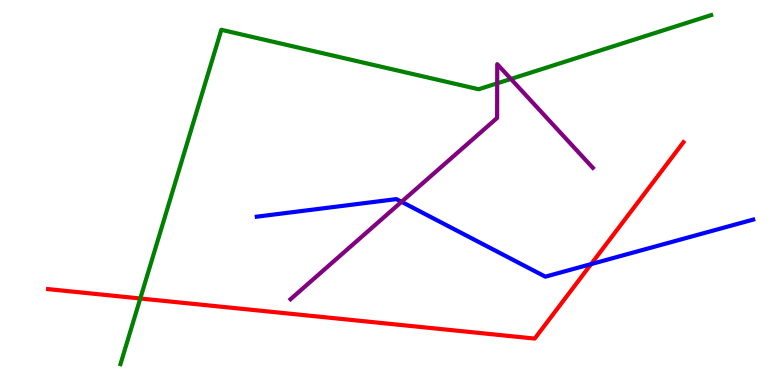[{'lines': ['blue', 'red'], 'intersections': [{'x': 7.63, 'y': 3.14}]}, {'lines': ['green', 'red'], 'intersections': [{'x': 1.81, 'y': 2.25}]}, {'lines': ['purple', 'red'], 'intersections': []}, {'lines': ['blue', 'green'], 'intersections': []}, {'lines': ['blue', 'purple'], 'intersections': [{'x': 5.18, 'y': 4.76}]}, {'lines': ['green', 'purple'], 'intersections': [{'x': 6.42, 'y': 7.84}, {'x': 6.59, 'y': 7.95}]}]